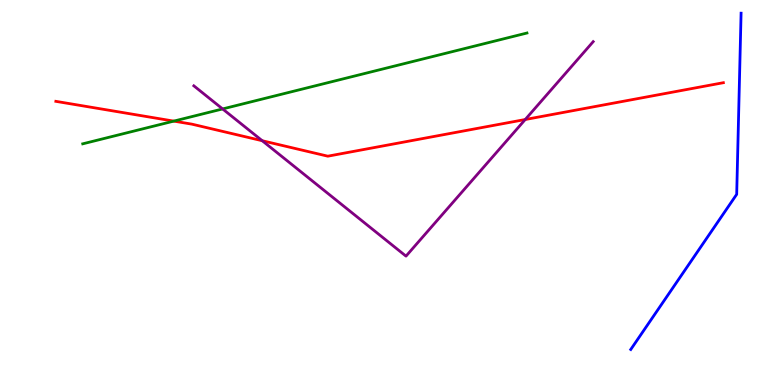[{'lines': ['blue', 'red'], 'intersections': []}, {'lines': ['green', 'red'], 'intersections': [{'x': 2.24, 'y': 6.85}]}, {'lines': ['purple', 'red'], 'intersections': [{'x': 3.38, 'y': 6.34}, {'x': 6.78, 'y': 6.9}]}, {'lines': ['blue', 'green'], 'intersections': []}, {'lines': ['blue', 'purple'], 'intersections': []}, {'lines': ['green', 'purple'], 'intersections': [{'x': 2.87, 'y': 7.17}]}]